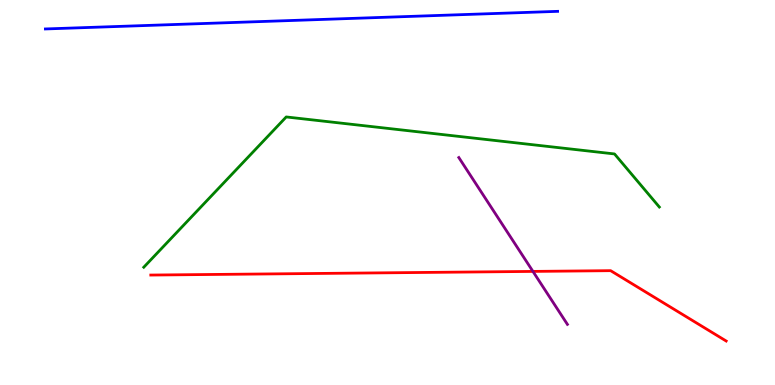[{'lines': ['blue', 'red'], 'intersections': []}, {'lines': ['green', 'red'], 'intersections': []}, {'lines': ['purple', 'red'], 'intersections': [{'x': 6.88, 'y': 2.95}]}, {'lines': ['blue', 'green'], 'intersections': []}, {'lines': ['blue', 'purple'], 'intersections': []}, {'lines': ['green', 'purple'], 'intersections': []}]